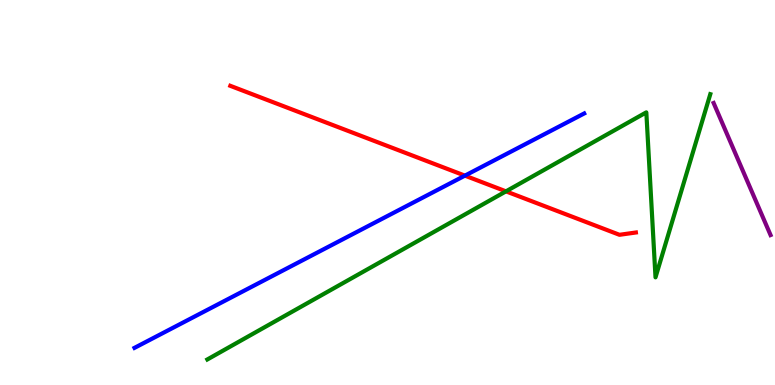[{'lines': ['blue', 'red'], 'intersections': [{'x': 6.0, 'y': 5.44}]}, {'lines': ['green', 'red'], 'intersections': [{'x': 6.53, 'y': 5.03}]}, {'lines': ['purple', 'red'], 'intersections': []}, {'lines': ['blue', 'green'], 'intersections': []}, {'lines': ['blue', 'purple'], 'intersections': []}, {'lines': ['green', 'purple'], 'intersections': []}]